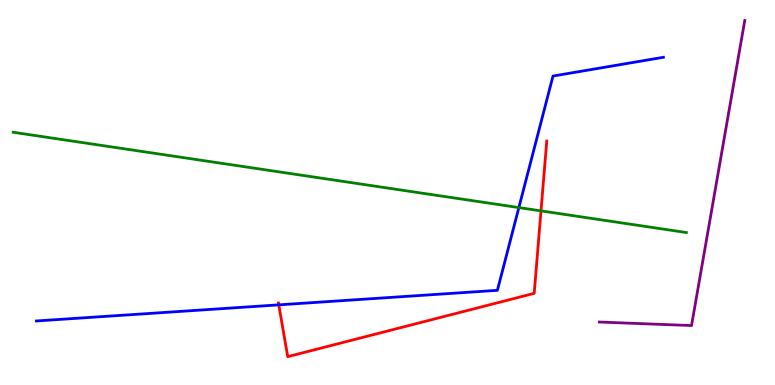[{'lines': ['blue', 'red'], 'intersections': [{'x': 3.6, 'y': 2.08}]}, {'lines': ['green', 'red'], 'intersections': [{'x': 6.98, 'y': 4.52}]}, {'lines': ['purple', 'red'], 'intersections': []}, {'lines': ['blue', 'green'], 'intersections': [{'x': 6.7, 'y': 4.61}]}, {'lines': ['blue', 'purple'], 'intersections': []}, {'lines': ['green', 'purple'], 'intersections': []}]